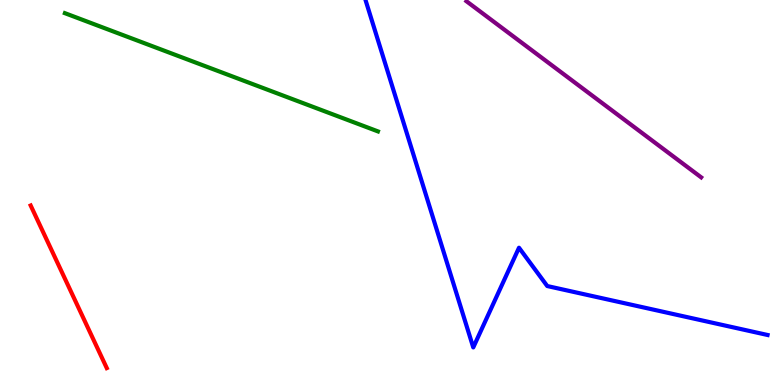[{'lines': ['blue', 'red'], 'intersections': []}, {'lines': ['green', 'red'], 'intersections': []}, {'lines': ['purple', 'red'], 'intersections': []}, {'lines': ['blue', 'green'], 'intersections': []}, {'lines': ['blue', 'purple'], 'intersections': []}, {'lines': ['green', 'purple'], 'intersections': []}]